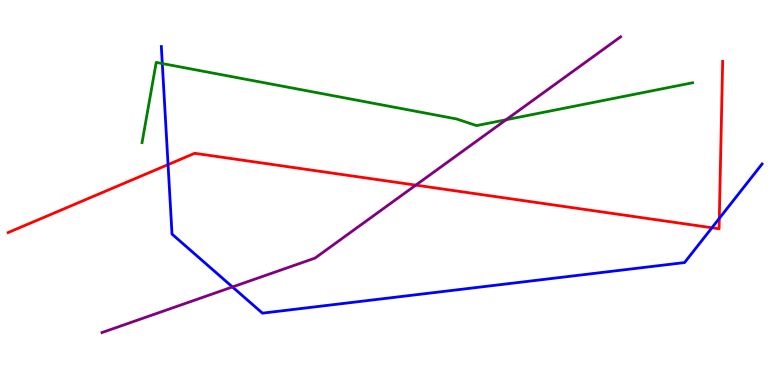[{'lines': ['blue', 'red'], 'intersections': [{'x': 2.17, 'y': 5.72}, {'x': 9.19, 'y': 4.08}, {'x': 9.28, 'y': 4.33}]}, {'lines': ['green', 'red'], 'intersections': []}, {'lines': ['purple', 'red'], 'intersections': [{'x': 5.37, 'y': 5.19}]}, {'lines': ['blue', 'green'], 'intersections': [{'x': 2.09, 'y': 8.35}]}, {'lines': ['blue', 'purple'], 'intersections': [{'x': 3.0, 'y': 2.55}]}, {'lines': ['green', 'purple'], 'intersections': [{'x': 6.53, 'y': 6.89}]}]